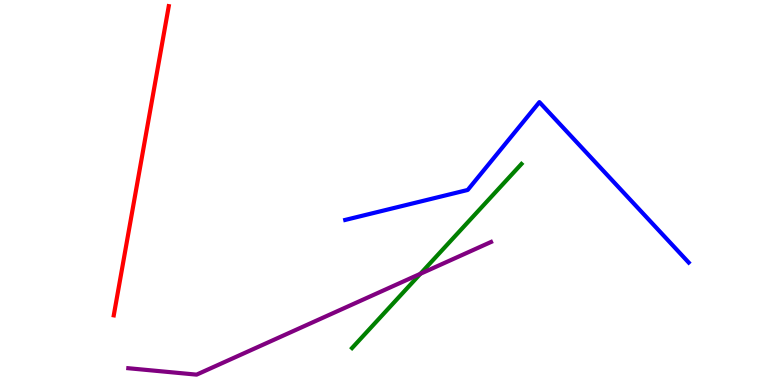[{'lines': ['blue', 'red'], 'intersections': []}, {'lines': ['green', 'red'], 'intersections': []}, {'lines': ['purple', 'red'], 'intersections': []}, {'lines': ['blue', 'green'], 'intersections': []}, {'lines': ['blue', 'purple'], 'intersections': []}, {'lines': ['green', 'purple'], 'intersections': [{'x': 5.42, 'y': 2.89}]}]